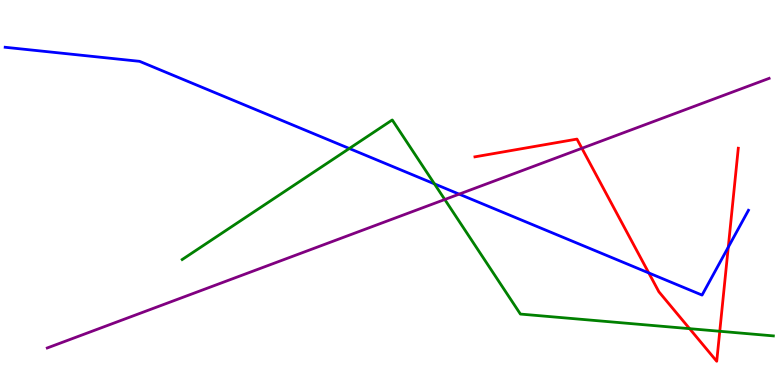[{'lines': ['blue', 'red'], 'intersections': [{'x': 8.37, 'y': 2.91}, {'x': 9.4, 'y': 3.58}]}, {'lines': ['green', 'red'], 'intersections': [{'x': 8.9, 'y': 1.46}, {'x': 9.29, 'y': 1.4}]}, {'lines': ['purple', 'red'], 'intersections': [{'x': 7.51, 'y': 6.15}]}, {'lines': ['blue', 'green'], 'intersections': [{'x': 4.51, 'y': 6.14}, {'x': 5.61, 'y': 5.22}]}, {'lines': ['blue', 'purple'], 'intersections': [{'x': 5.92, 'y': 4.96}]}, {'lines': ['green', 'purple'], 'intersections': [{'x': 5.74, 'y': 4.82}]}]